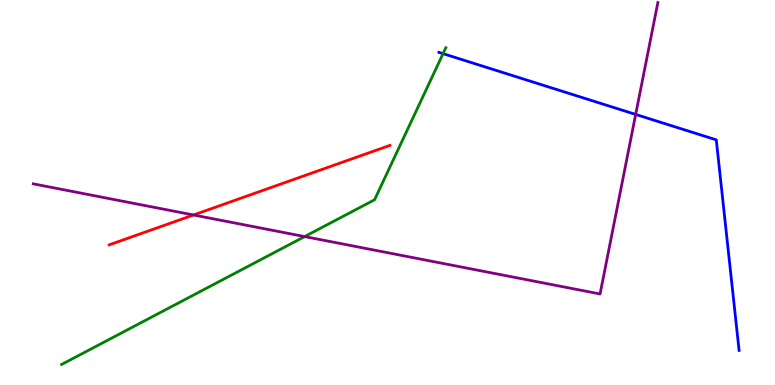[{'lines': ['blue', 'red'], 'intersections': []}, {'lines': ['green', 'red'], 'intersections': []}, {'lines': ['purple', 'red'], 'intersections': [{'x': 2.5, 'y': 4.42}]}, {'lines': ['blue', 'green'], 'intersections': [{'x': 5.72, 'y': 8.61}]}, {'lines': ['blue', 'purple'], 'intersections': [{'x': 8.2, 'y': 7.03}]}, {'lines': ['green', 'purple'], 'intersections': [{'x': 3.93, 'y': 3.86}]}]